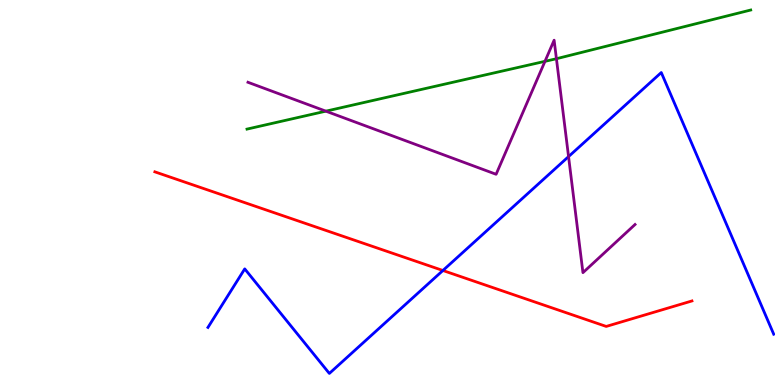[{'lines': ['blue', 'red'], 'intersections': [{'x': 5.71, 'y': 2.97}]}, {'lines': ['green', 'red'], 'intersections': []}, {'lines': ['purple', 'red'], 'intersections': []}, {'lines': ['blue', 'green'], 'intersections': []}, {'lines': ['blue', 'purple'], 'intersections': [{'x': 7.34, 'y': 5.93}]}, {'lines': ['green', 'purple'], 'intersections': [{'x': 4.2, 'y': 7.11}, {'x': 7.03, 'y': 8.41}, {'x': 7.18, 'y': 8.47}]}]